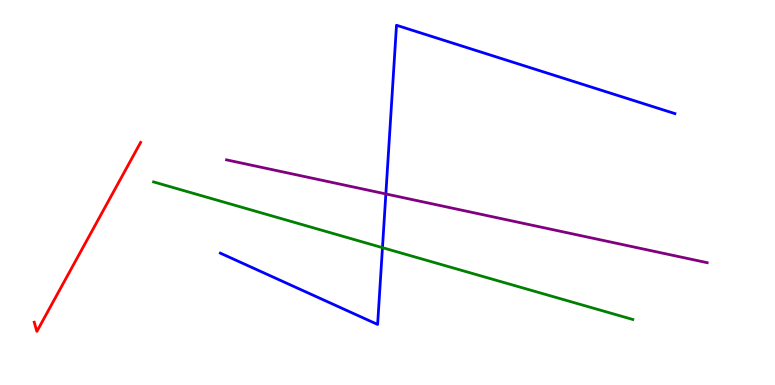[{'lines': ['blue', 'red'], 'intersections': []}, {'lines': ['green', 'red'], 'intersections': []}, {'lines': ['purple', 'red'], 'intersections': []}, {'lines': ['blue', 'green'], 'intersections': [{'x': 4.94, 'y': 3.57}]}, {'lines': ['blue', 'purple'], 'intersections': [{'x': 4.98, 'y': 4.96}]}, {'lines': ['green', 'purple'], 'intersections': []}]